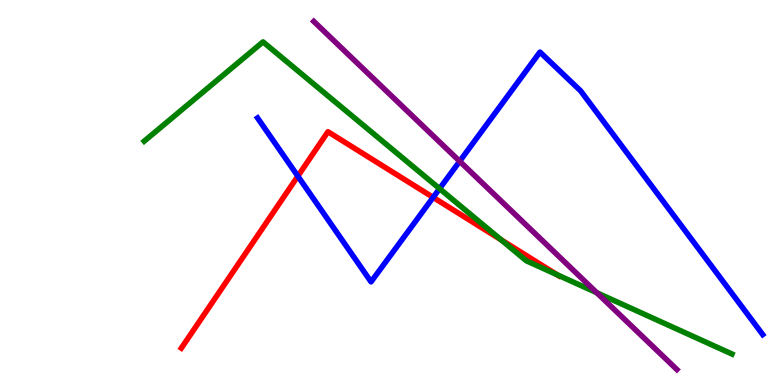[{'lines': ['blue', 'red'], 'intersections': [{'x': 3.84, 'y': 5.42}, {'x': 5.59, 'y': 4.87}]}, {'lines': ['green', 'red'], 'intersections': [{'x': 6.47, 'y': 3.77}, {'x': 7.19, 'y': 2.86}]}, {'lines': ['purple', 'red'], 'intersections': []}, {'lines': ['blue', 'green'], 'intersections': [{'x': 5.67, 'y': 5.1}]}, {'lines': ['blue', 'purple'], 'intersections': [{'x': 5.93, 'y': 5.81}]}, {'lines': ['green', 'purple'], 'intersections': [{'x': 7.7, 'y': 2.4}]}]